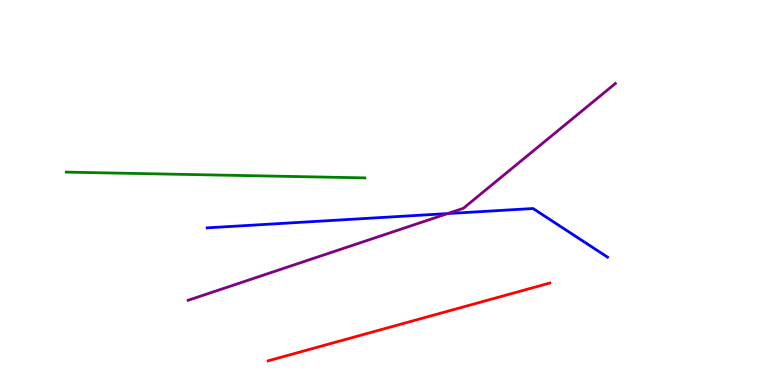[{'lines': ['blue', 'red'], 'intersections': []}, {'lines': ['green', 'red'], 'intersections': []}, {'lines': ['purple', 'red'], 'intersections': []}, {'lines': ['blue', 'green'], 'intersections': []}, {'lines': ['blue', 'purple'], 'intersections': [{'x': 5.78, 'y': 4.45}]}, {'lines': ['green', 'purple'], 'intersections': []}]